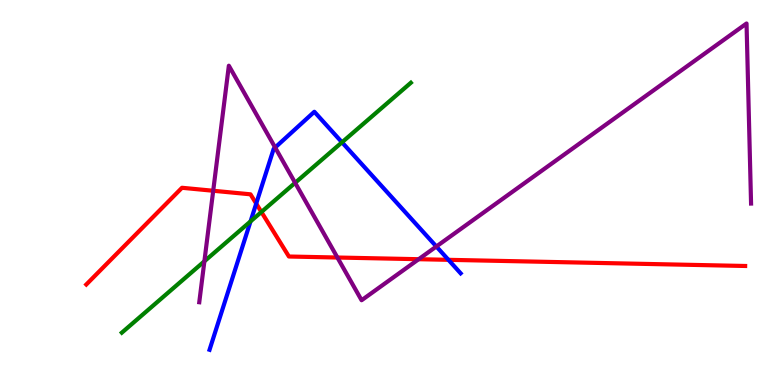[{'lines': ['blue', 'red'], 'intersections': [{'x': 3.31, 'y': 4.71}, {'x': 5.79, 'y': 3.25}]}, {'lines': ['green', 'red'], 'intersections': [{'x': 3.37, 'y': 4.49}]}, {'lines': ['purple', 'red'], 'intersections': [{'x': 2.75, 'y': 5.05}, {'x': 4.35, 'y': 3.31}, {'x': 5.4, 'y': 3.27}]}, {'lines': ['blue', 'green'], 'intersections': [{'x': 3.23, 'y': 4.25}, {'x': 4.41, 'y': 6.3}]}, {'lines': ['blue', 'purple'], 'intersections': [{'x': 3.55, 'y': 6.17}, {'x': 5.63, 'y': 3.6}]}, {'lines': ['green', 'purple'], 'intersections': [{'x': 2.64, 'y': 3.21}, {'x': 3.81, 'y': 5.25}]}]